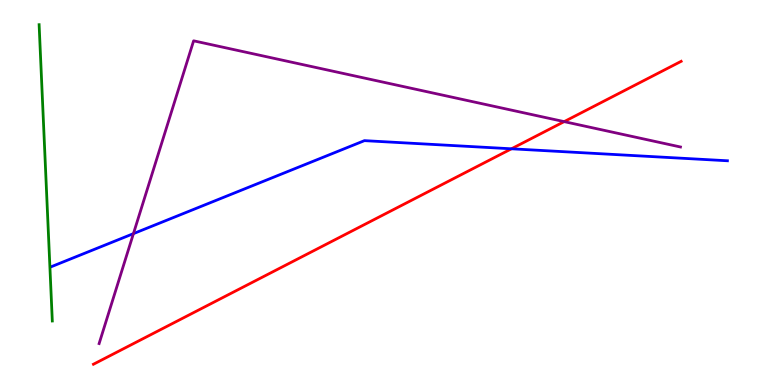[{'lines': ['blue', 'red'], 'intersections': [{'x': 6.6, 'y': 6.14}]}, {'lines': ['green', 'red'], 'intersections': []}, {'lines': ['purple', 'red'], 'intersections': [{'x': 7.28, 'y': 6.84}]}, {'lines': ['blue', 'green'], 'intersections': []}, {'lines': ['blue', 'purple'], 'intersections': [{'x': 1.72, 'y': 3.93}]}, {'lines': ['green', 'purple'], 'intersections': []}]